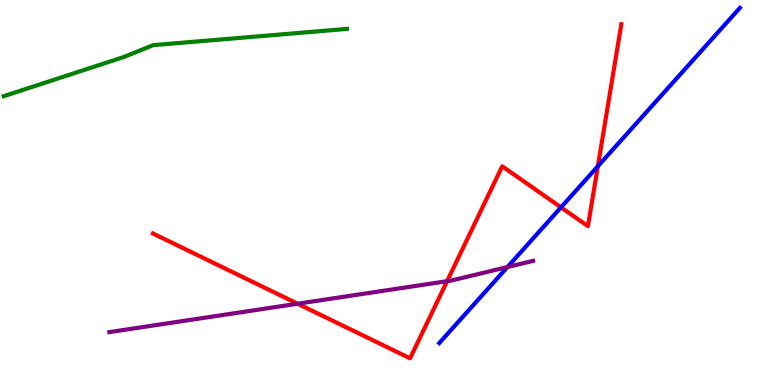[{'lines': ['blue', 'red'], 'intersections': [{'x': 7.24, 'y': 4.61}, {'x': 7.71, 'y': 5.68}]}, {'lines': ['green', 'red'], 'intersections': []}, {'lines': ['purple', 'red'], 'intersections': [{'x': 3.84, 'y': 2.11}, {'x': 5.77, 'y': 2.7}]}, {'lines': ['blue', 'green'], 'intersections': []}, {'lines': ['blue', 'purple'], 'intersections': [{'x': 6.55, 'y': 3.06}]}, {'lines': ['green', 'purple'], 'intersections': []}]